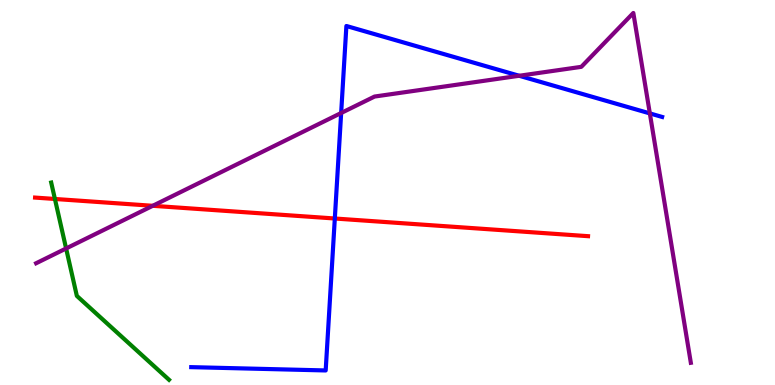[{'lines': ['blue', 'red'], 'intersections': [{'x': 4.32, 'y': 4.32}]}, {'lines': ['green', 'red'], 'intersections': [{'x': 0.709, 'y': 4.83}]}, {'lines': ['purple', 'red'], 'intersections': [{'x': 1.97, 'y': 4.65}]}, {'lines': ['blue', 'green'], 'intersections': []}, {'lines': ['blue', 'purple'], 'intersections': [{'x': 4.4, 'y': 7.06}, {'x': 6.7, 'y': 8.03}, {'x': 8.39, 'y': 7.05}]}, {'lines': ['green', 'purple'], 'intersections': [{'x': 0.853, 'y': 3.55}]}]